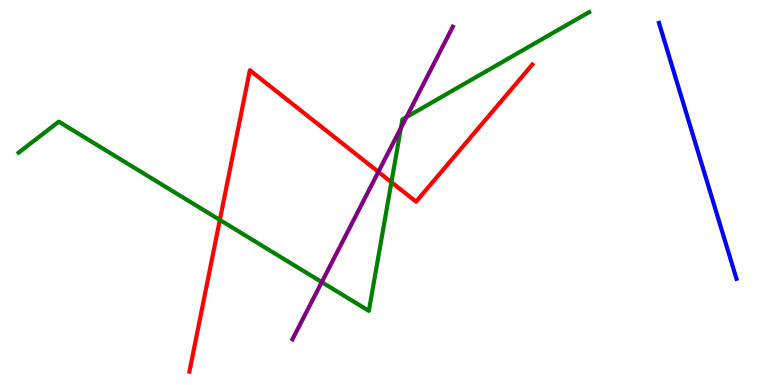[{'lines': ['blue', 'red'], 'intersections': []}, {'lines': ['green', 'red'], 'intersections': [{'x': 2.84, 'y': 4.29}, {'x': 5.05, 'y': 5.27}]}, {'lines': ['purple', 'red'], 'intersections': [{'x': 4.88, 'y': 5.54}]}, {'lines': ['blue', 'green'], 'intersections': []}, {'lines': ['blue', 'purple'], 'intersections': []}, {'lines': ['green', 'purple'], 'intersections': [{'x': 4.15, 'y': 2.67}, {'x': 5.17, 'y': 6.68}, {'x': 5.24, 'y': 6.96}]}]